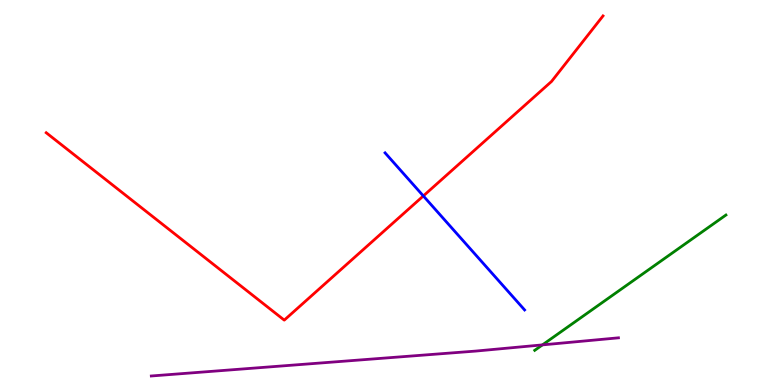[{'lines': ['blue', 'red'], 'intersections': [{'x': 5.46, 'y': 4.91}]}, {'lines': ['green', 'red'], 'intersections': []}, {'lines': ['purple', 'red'], 'intersections': []}, {'lines': ['blue', 'green'], 'intersections': []}, {'lines': ['blue', 'purple'], 'intersections': []}, {'lines': ['green', 'purple'], 'intersections': [{'x': 7.0, 'y': 1.04}]}]